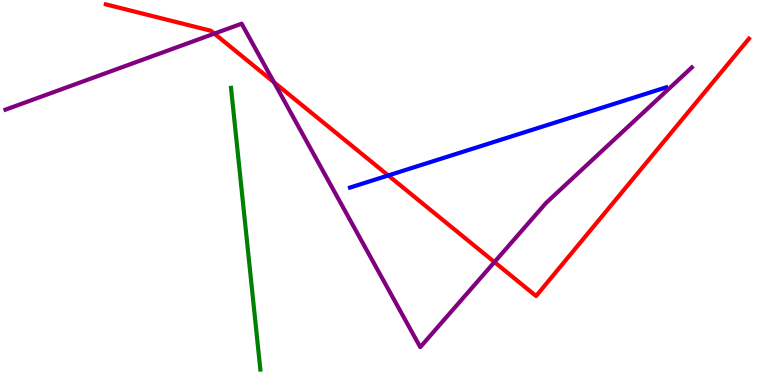[{'lines': ['blue', 'red'], 'intersections': [{'x': 5.01, 'y': 5.44}]}, {'lines': ['green', 'red'], 'intersections': []}, {'lines': ['purple', 'red'], 'intersections': [{'x': 2.77, 'y': 9.13}, {'x': 3.53, 'y': 7.86}, {'x': 6.38, 'y': 3.19}]}, {'lines': ['blue', 'green'], 'intersections': []}, {'lines': ['blue', 'purple'], 'intersections': []}, {'lines': ['green', 'purple'], 'intersections': []}]